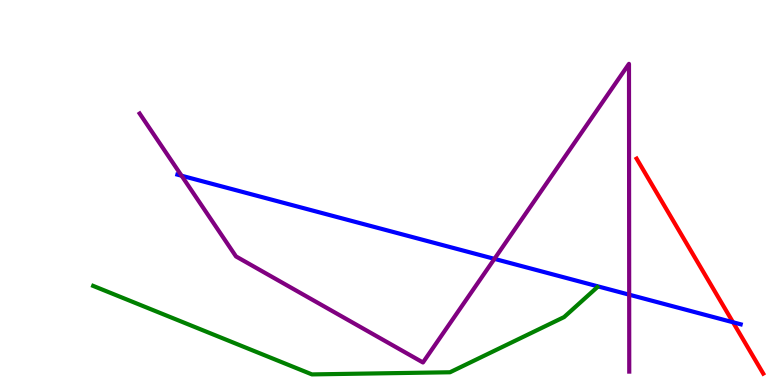[{'lines': ['blue', 'red'], 'intersections': [{'x': 9.46, 'y': 1.63}]}, {'lines': ['green', 'red'], 'intersections': []}, {'lines': ['purple', 'red'], 'intersections': []}, {'lines': ['blue', 'green'], 'intersections': []}, {'lines': ['blue', 'purple'], 'intersections': [{'x': 2.34, 'y': 5.44}, {'x': 6.38, 'y': 3.28}, {'x': 8.12, 'y': 2.35}]}, {'lines': ['green', 'purple'], 'intersections': []}]